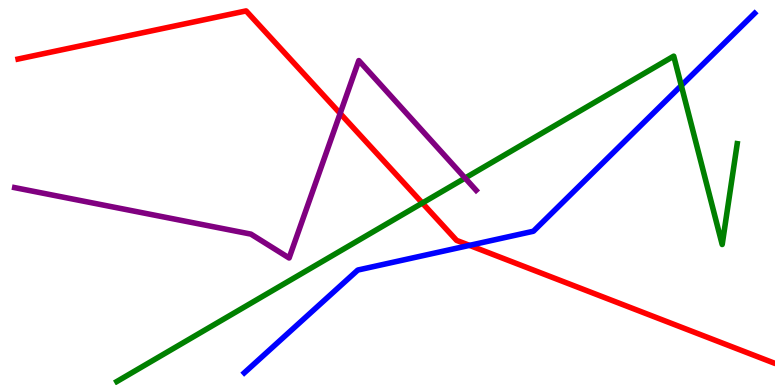[{'lines': ['blue', 'red'], 'intersections': [{'x': 6.06, 'y': 3.63}]}, {'lines': ['green', 'red'], 'intersections': [{'x': 5.45, 'y': 4.73}]}, {'lines': ['purple', 'red'], 'intersections': [{'x': 4.39, 'y': 7.05}]}, {'lines': ['blue', 'green'], 'intersections': [{'x': 8.79, 'y': 7.78}]}, {'lines': ['blue', 'purple'], 'intersections': []}, {'lines': ['green', 'purple'], 'intersections': [{'x': 6.0, 'y': 5.37}]}]